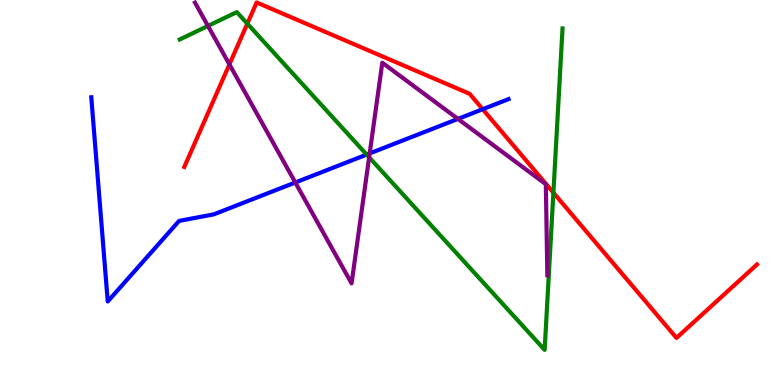[{'lines': ['blue', 'red'], 'intersections': [{'x': 6.23, 'y': 7.16}]}, {'lines': ['green', 'red'], 'intersections': [{'x': 3.19, 'y': 9.39}, {'x': 7.14, 'y': 5.0}]}, {'lines': ['purple', 'red'], 'intersections': [{'x': 2.96, 'y': 8.33}]}, {'lines': ['blue', 'green'], 'intersections': [{'x': 4.73, 'y': 5.98}]}, {'lines': ['blue', 'purple'], 'intersections': [{'x': 3.81, 'y': 5.26}, {'x': 4.77, 'y': 6.02}, {'x': 5.91, 'y': 6.91}]}, {'lines': ['green', 'purple'], 'intersections': [{'x': 2.68, 'y': 9.33}, {'x': 4.76, 'y': 5.91}]}]